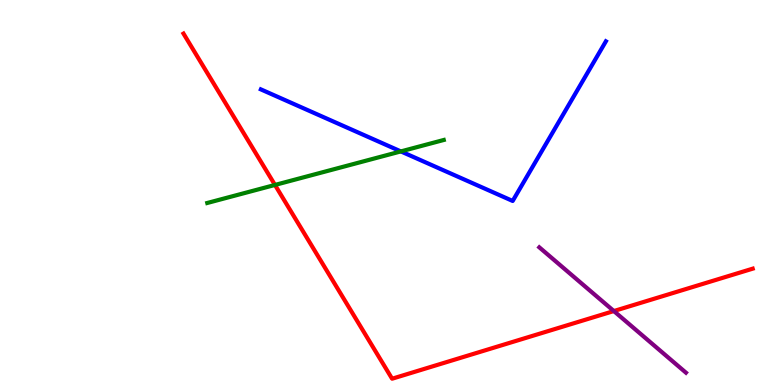[{'lines': ['blue', 'red'], 'intersections': []}, {'lines': ['green', 'red'], 'intersections': [{'x': 3.55, 'y': 5.2}]}, {'lines': ['purple', 'red'], 'intersections': [{'x': 7.92, 'y': 1.92}]}, {'lines': ['blue', 'green'], 'intersections': [{'x': 5.17, 'y': 6.07}]}, {'lines': ['blue', 'purple'], 'intersections': []}, {'lines': ['green', 'purple'], 'intersections': []}]